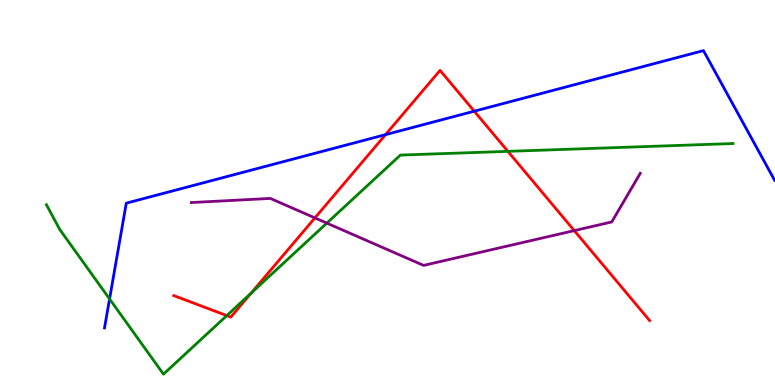[{'lines': ['blue', 'red'], 'intersections': [{'x': 4.97, 'y': 6.5}, {'x': 6.12, 'y': 7.11}]}, {'lines': ['green', 'red'], 'intersections': [{'x': 2.93, 'y': 1.8}, {'x': 3.24, 'y': 2.39}, {'x': 6.55, 'y': 6.07}]}, {'lines': ['purple', 'red'], 'intersections': [{'x': 4.06, 'y': 4.34}, {'x': 7.41, 'y': 4.01}]}, {'lines': ['blue', 'green'], 'intersections': [{'x': 1.41, 'y': 2.23}]}, {'lines': ['blue', 'purple'], 'intersections': []}, {'lines': ['green', 'purple'], 'intersections': [{'x': 4.22, 'y': 4.2}]}]